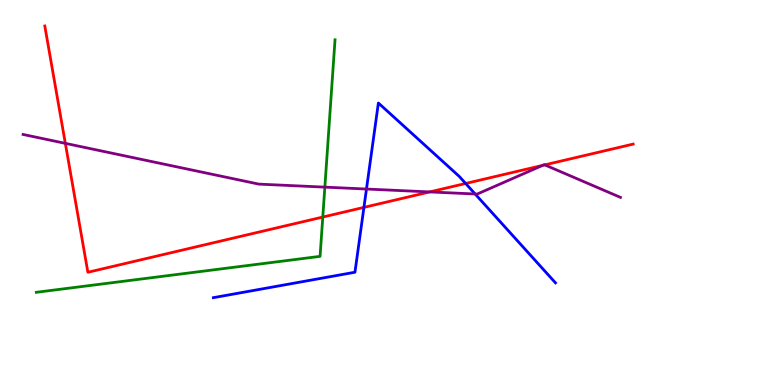[{'lines': ['blue', 'red'], 'intersections': [{'x': 4.7, 'y': 4.61}, {'x': 6.01, 'y': 5.23}]}, {'lines': ['green', 'red'], 'intersections': [{'x': 4.16, 'y': 4.36}]}, {'lines': ['purple', 'red'], 'intersections': [{'x': 0.843, 'y': 6.28}, {'x': 5.54, 'y': 5.02}, {'x': 7.0, 'y': 5.7}, {'x': 7.03, 'y': 5.72}]}, {'lines': ['blue', 'green'], 'intersections': []}, {'lines': ['blue', 'purple'], 'intersections': [{'x': 4.73, 'y': 5.09}, {'x': 6.13, 'y': 4.96}]}, {'lines': ['green', 'purple'], 'intersections': [{'x': 4.19, 'y': 5.14}]}]